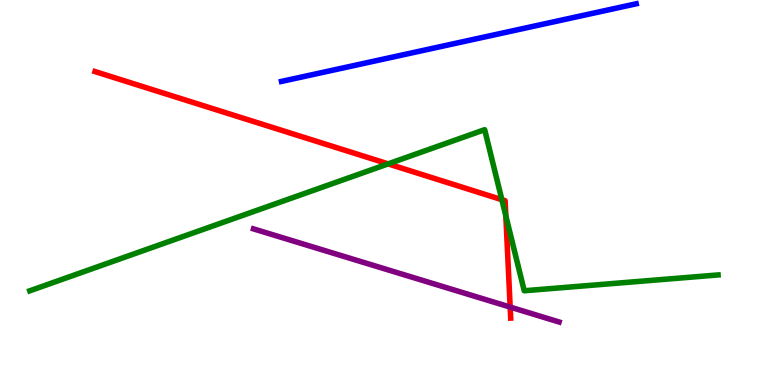[{'lines': ['blue', 'red'], 'intersections': []}, {'lines': ['green', 'red'], 'intersections': [{'x': 5.01, 'y': 5.74}, {'x': 6.48, 'y': 4.81}, {'x': 6.53, 'y': 4.39}]}, {'lines': ['purple', 'red'], 'intersections': [{'x': 6.58, 'y': 2.02}]}, {'lines': ['blue', 'green'], 'intersections': []}, {'lines': ['blue', 'purple'], 'intersections': []}, {'lines': ['green', 'purple'], 'intersections': []}]